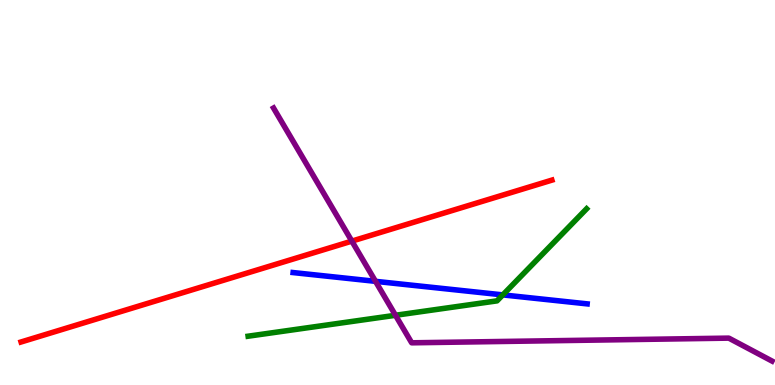[{'lines': ['blue', 'red'], 'intersections': []}, {'lines': ['green', 'red'], 'intersections': []}, {'lines': ['purple', 'red'], 'intersections': [{'x': 4.54, 'y': 3.74}]}, {'lines': ['blue', 'green'], 'intersections': [{'x': 6.49, 'y': 2.34}]}, {'lines': ['blue', 'purple'], 'intersections': [{'x': 4.85, 'y': 2.69}]}, {'lines': ['green', 'purple'], 'intersections': [{'x': 5.1, 'y': 1.81}]}]